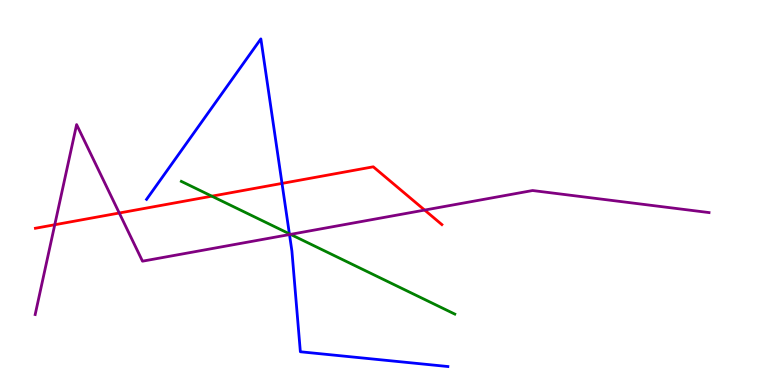[{'lines': ['blue', 'red'], 'intersections': [{'x': 3.64, 'y': 5.24}]}, {'lines': ['green', 'red'], 'intersections': [{'x': 2.73, 'y': 4.9}]}, {'lines': ['purple', 'red'], 'intersections': [{'x': 0.707, 'y': 4.16}, {'x': 1.54, 'y': 4.47}, {'x': 5.48, 'y': 4.54}]}, {'lines': ['blue', 'green'], 'intersections': [{'x': 3.73, 'y': 3.93}]}, {'lines': ['blue', 'purple'], 'intersections': [{'x': 3.74, 'y': 3.91}]}, {'lines': ['green', 'purple'], 'intersections': [{'x': 3.75, 'y': 3.91}]}]